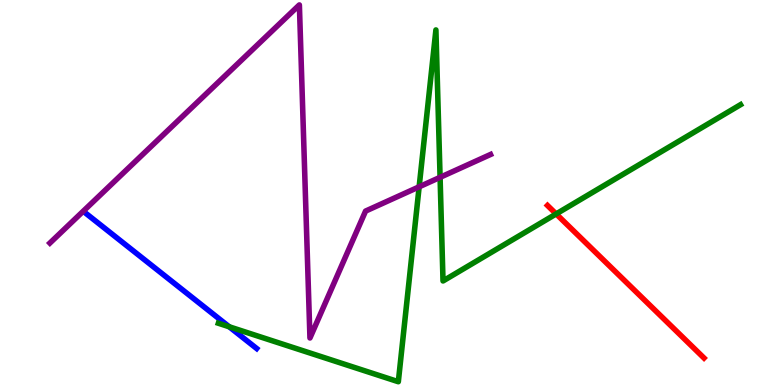[{'lines': ['blue', 'red'], 'intersections': []}, {'lines': ['green', 'red'], 'intersections': [{'x': 7.18, 'y': 4.44}]}, {'lines': ['purple', 'red'], 'intersections': []}, {'lines': ['blue', 'green'], 'intersections': [{'x': 2.96, 'y': 1.51}]}, {'lines': ['blue', 'purple'], 'intersections': []}, {'lines': ['green', 'purple'], 'intersections': [{'x': 5.41, 'y': 5.15}, {'x': 5.68, 'y': 5.39}]}]